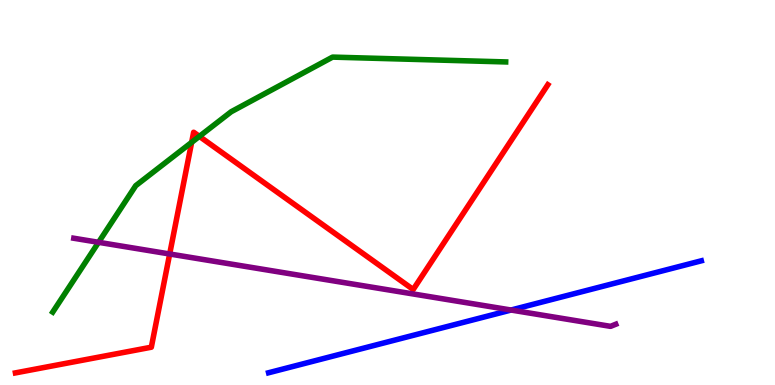[{'lines': ['blue', 'red'], 'intersections': []}, {'lines': ['green', 'red'], 'intersections': [{'x': 2.47, 'y': 6.3}, {'x': 2.57, 'y': 6.46}]}, {'lines': ['purple', 'red'], 'intersections': [{'x': 2.19, 'y': 3.4}]}, {'lines': ['blue', 'green'], 'intersections': []}, {'lines': ['blue', 'purple'], 'intersections': [{'x': 6.59, 'y': 1.95}]}, {'lines': ['green', 'purple'], 'intersections': [{'x': 1.27, 'y': 3.71}]}]